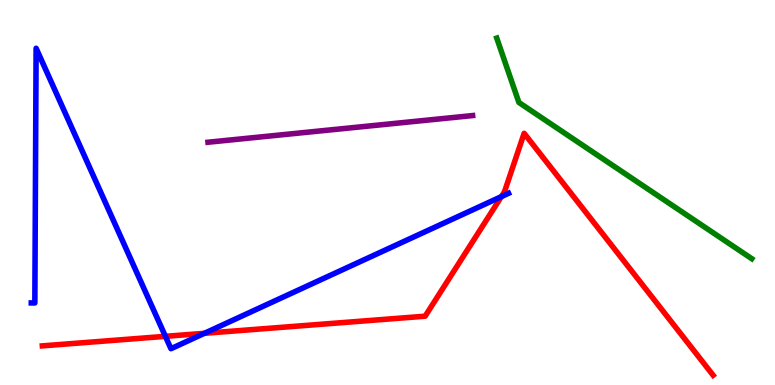[{'lines': ['blue', 'red'], 'intersections': [{'x': 2.13, 'y': 1.26}, {'x': 2.64, 'y': 1.34}, {'x': 6.47, 'y': 4.89}]}, {'lines': ['green', 'red'], 'intersections': []}, {'lines': ['purple', 'red'], 'intersections': []}, {'lines': ['blue', 'green'], 'intersections': []}, {'lines': ['blue', 'purple'], 'intersections': []}, {'lines': ['green', 'purple'], 'intersections': []}]